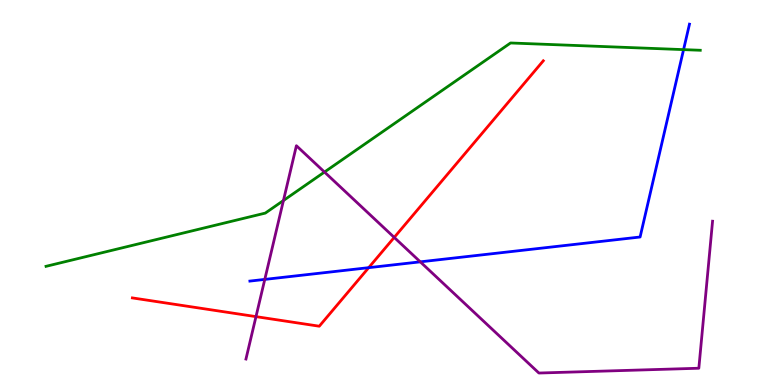[{'lines': ['blue', 'red'], 'intersections': [{'x': 4.76, 'y': 3.05}]}, {'lines': ['green', 'red'], 'intersections': []}, {'lines': ['purple', 'red'], 'intersections': [{'x': 3.3, 'y': 1.78}, {'x': 5.09, 'y': 3.83}]}, {'lines': ['blue', 'green'], 'intersections': [{'x': 8.82, 'y': 8.71}]}, {'lines': ['blue', 'purple'], 'intersections': [{'x': 3.42, 'y': 2.74}, {'x': 5.42, 'y': 3.2}]}, {'lines': ['green', 'purple'], 'intersections': [{'x': 3.66, 'y': 4.79}, {'x': 4.19, 'y': 5.53}]}]